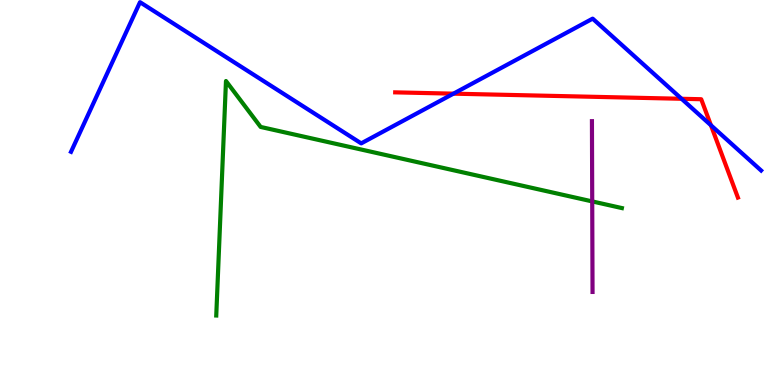[{'lines': ['blue', 'red'], 'intersections': [{'x': 5.85, 'y': 7.57}, {'x': 8.79, 'y': 7.43}, {'x': 9.17, 'y': 6.75}]}, {'lines': ['green', 'red'], 'intersections': []}, {'lines': ['purple', 'red'], 'intersections': []}, {'lines': ['blue', 'green'], 'intersections': []}, {'lines': ['blue', 'purple'], 'intersections': []}, {'lines': ['green', 'purple'], 'intersections': [{'x': 7.64, 'y': 4.77}]}]